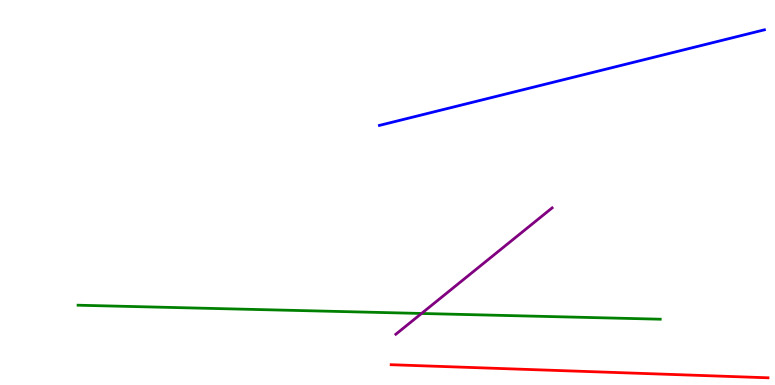[{'lines': ['blue', 'red'], 'intersections': []}, {'lines': ['green', 'red'], 'intersections': []}, {'lines': ['purple', 'red'], 'intersections': []}, {'lines': ['blue', 'green'], 'intersections': []}, {'lines': ['blue', 'purple'], 'intersections': []}, {'lines': ['green', 'purple'], 'intersections': [{'x': 5.44, 'y': 1.86}]}]